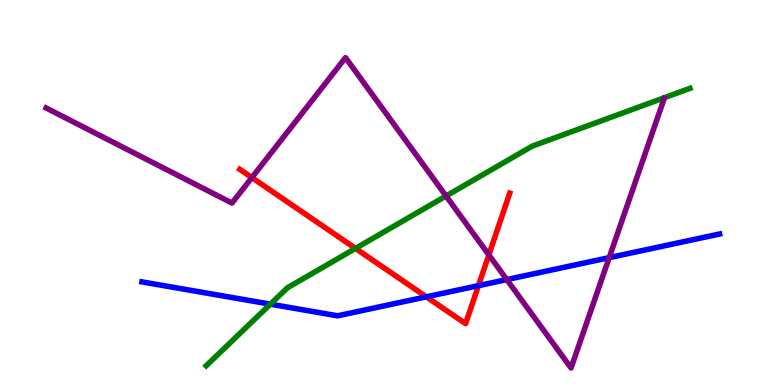[{'lines': ['blue', 'red'], 'intersections': [{'x': 5.5, 'y': 2.29}, {'x': 6.17, 'y': 2.58}]}, {'lines': ['green', 'red'], 'intersections': [{'x': 4.59, 'y': 3.55}]}, {'lines': ['purple', 'red'], 'intersections': [{'x': 3.25, 'y': 5.39}, {'x': 6.31, 'y': 3.38}]}, {'lines': ['blue', 'green'], 'intersections': [{'x': 3.49, 'y': 2.1}]}, {'lines': ['blue', 'purple'], 'intersections': [{'x': 6.54, 'y': 2.74}, {'x': 7.86, 'y': 3.31}]}, {'lines': ['green', 'purple'], 'intersections': [{'x': 5.76, 'y': 4.91}]}]